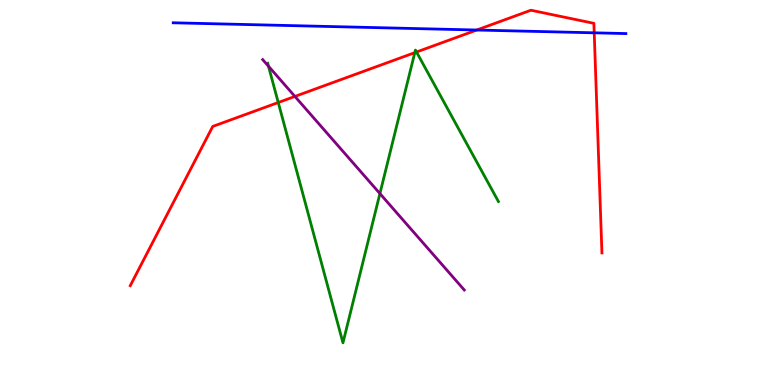[{'lines': ['blue', 'red'], 'intersections': [{'x': 6.15, 'y': 9.22}, {'x': 7.67, 'y': 9.15}]}, {'lines': ['green', 'red'], 'intersections': [{'x': 3.59, 'y': 7.34}, {'x': 5.35, 'y': 8.63}, {'x': 5.37, 'y': 8.65}]}, {'lines': ['purple', 'red'], 'intersections': [{'x': 3.81, 'y': 7.5}]}, {'lines': ['blue', 'green'], 'intersections': []}, {'lines': ['blue', 'purple'], 'intersections': []}, {'lines': ['green', 'purple'], 'intersections': [{'x': 3.46, 'y': 8.28}, {'x': 4.9, 'y': 4.97}]}]